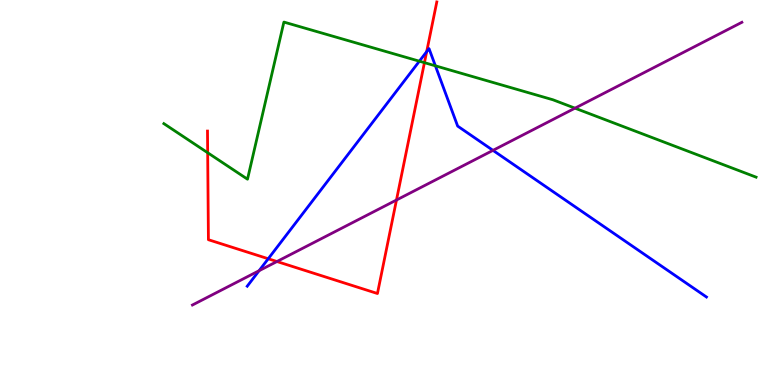[{'lines': ['blue', 'red'], 'intersections': [{'x': 3.46, 'y': 3.28}, {'x': 5.51, 'y': 8.66}]}, {'lines': ['green', 'red'], 'intersections': [{'x': 2.68, 'y': 6.03}, {'x': 5.48, 'y': 8.37}]}, {'lines': ['purple', 'red'], 'intersections': [{'x': 3.57, 'y': 3.21}, {'x': 5.12, 'y': 4.8}]}, {'lines': ['blue', 'green'], 'intersections': [{'x': 5.41, 'y': 8.41}, {'x': 5.62, 'y': 8.29}]}, {'lines': ['blue', 'purple'], 'intersections': [{'x': 3.34, 'y': 2.97}, {'x': 6.36, 'y': 6.09}]}, {'lines': ['green', 'purple'], 'intersections': [{'x': 7.42, 'y': 7.19}]}]